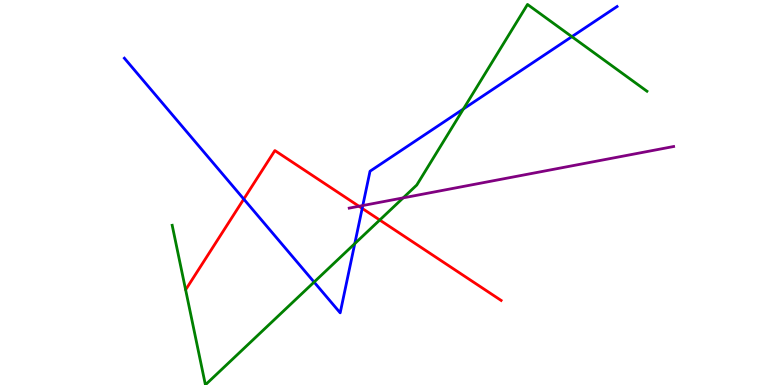[{'lines': ['blue', 'red'], 'intersections': [{'x': 3.15, 'y': 4.83}, {'x': 4.67, 'y': 4.59}]}, {'lines': ['green', 'red'], 'intersections': [{'x': 4.9, 'y': 4.29}]}, {'lines': ['purple', 'red'], 'intersections': [{'x': 4.63, 'y': 4.64}]}, {'lines': ['blue', 'green'], 'intersections': [{'x': 4.05, 'y': 2.67}, {'x': 4.58, 'y': 3.67}, {'x': 5.98, 'y': 7.17}, {'x': 7.38, 'y': 9.05}]}, {'lines': ['blue', 'purple'], 'intersections': [{'x': 4.68, 'y': 4.66}]}, {'lines': ['green', 'purple'], 'intersections': [{'x': 5.2, 'y': 4.86}]}]